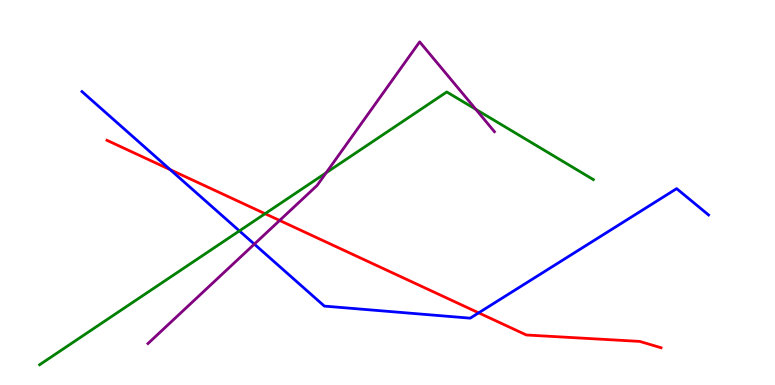[{'lines': ['blue', 'red'], 'intersections': [{'x': 2.2, 'y': 5.59}, {'x': 6.18, 'y': 1.87}]}, {'lines': ['green', 'red'], 'intersections': [{'x': 3.42, 'y': 4.45}]}, {'lines': ['purple', 'red'], 'intersections': [{'x': 3.61, 'y': 4.27}]}, {'lines': ['blue', 'green'], 'intersections': [{'x': 3.09, 'y': 4.0}]}, {'lines': ['blue', 'purple'], 'intersections': [{'x': 3.28, 'y': 3.66}]}, {'lines': ['green', 'purple'], 'intersections': [{'x': 4.21, 'y': 5.51}, {'x': 6.14, 'y': 7.16}]}]